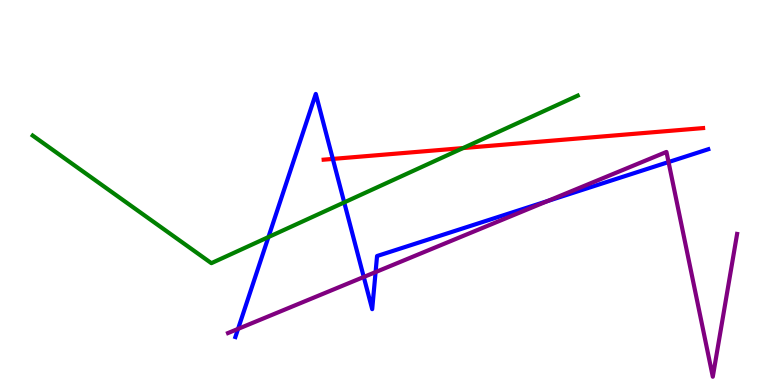[{'lines': ['blue', 'red'], 'intersections': [{'x': 4.29, 'y': 5.87}]}, {'lines': ['green', 'red'], 'intersections': [{'x': 5.97, 'y': 6.15}]}, {'lines': ['purple', 'red'], 'intersections': []}, {'lines': ['blue', 'green'], 'intersections': [{'x': 3.46, 'y': 3.84}, {'x': 4.44, 'y': 4.74}]}, {'lines': ['blue', 'purple'], 'intersections': [{'x': 3.07, 'y': 1.46}, {'x': 4.69, 'y': 2.81}, {'x': 4.85, 'y': 2.93}, {'x': 7.06, 'y': 4.78}, {'x': 8.63, 'y': 5.79}]}, {'lines': ['green', 'purple'], 'intersections': []}]